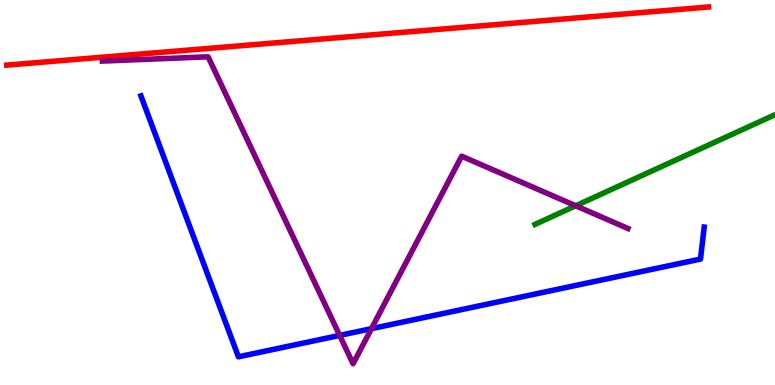[{'lines': ['blue', 'red'], 'intersections': []}, {'lines': ['green', 'red'], 'intersections': []}, {'lines': ['purple', 'red'], 'intersections': []}, {'lines': ['blue', 'green'], 'intersections': []}, {'lines': ['blue', 'purple'], 'intersections': [{'x': 4.38, 'y': 1.29}, {'x': 4.79, 'y': 1.46}]}, {'lines': ['green', 'purple'], 'intersections': [{'x': 7.43, 'y': 4.66}]}]